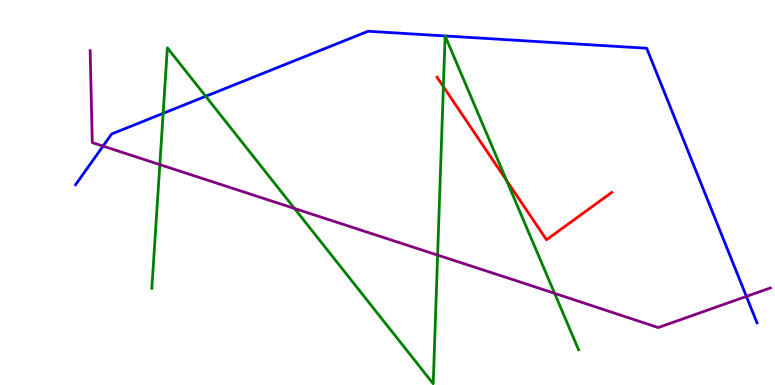[{'lines': ['blue', 'red'], 'intersections': []}, {'lines': ['green', 'red'], 'intersections': [{'x': 5.72, 'y': 7.75}, {'x': 6.54, 'y': 5.31}]}, {'lines': ['purple', 'red'], 'intersections': []}, {'lines': ['blue', 'green'], 'intersections': [{'x': 2.1, 'y': 7.06}, {'x': 2.65, 'y': 7.5}]}, {'lines': ['blue', 'purple'], 'intersections': [{'x': 1.33, 'y': 6.2}, {'x': 9.63, 'y': 2.3}]}, {'lines': ['green', 'purple'], 'intersections': [{'x': 2.06, 'y': 5.72}, {'x': 3.8, 'y': 4.58}, {'x': 5.65, 'y': 3.37}, {'x': 7.16, 'y': 2.38}]}]